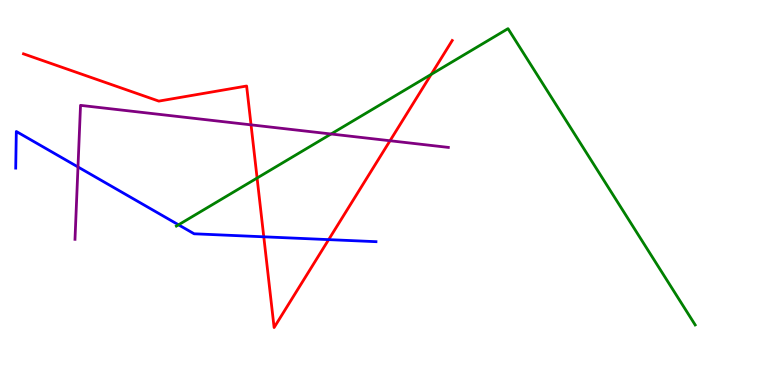[{'lines': ['blue', 'red'], 'intersections': [{'x': 3.4, 'y': 3.85}, {'x': 4.24, 'y': 3.78}]}, {'lines': ['green', 'red'], 'intersections': [{'x': 3.32, 'y': 5.38}, {'x': 5.56, 'y': 8.07}]}, {'lines': ['purple', 'red'], 'intersections': [{'x': 3.24, 'y': 6.76}, {'x': 5.03, 'y': 6.34}]}, {'lines': ['blue', 'green'], 'intersections': [{'x': 2.3, 'y': 4.16}]}, {'lines': ['blue', 'purple'], 'intersections': [{'x': 1.01, 'y': 5.66}]}, {'lines': ['green', 'purple'], 'intersections': [{'x': 4.27, 'y': 6.52}]}]